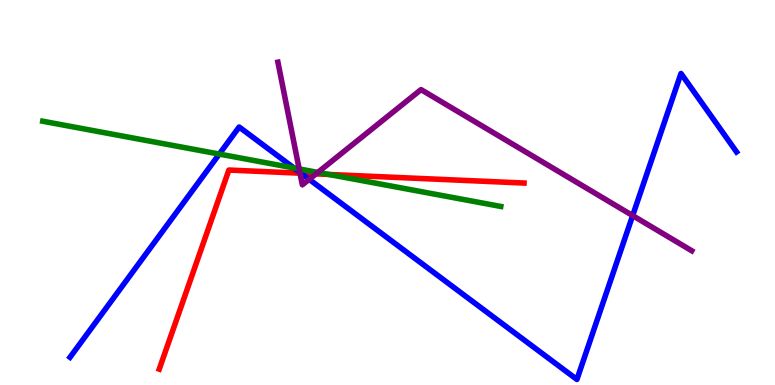[{'lines': ['blue', 'red'], 'intersections': [{'x': 3.88, 'y': 5.5}]}, {'lines': ['green', 'red'], 'intersections': [{'x': 4.24, 'y': 5.47}]}, {'lines': ['purple', 'red'], 'intersections': [{'x': 3.87, 'y': 5.5}, {'x': 4.08, 'y': 5.48}]}, {'lines': ['blue', 'green'], 'intersections': [{'x': 2.83, 'y': 6.0}, {'x': 3.79, 'y': 5.64}]}, {'lines': ['blue', 'purple'], 'intersections': [{'x': 3.87, 'y': 5.52}, {'x': 3.99, 'y': 5.34}, {'x': 8.16, 'y': 4.4}]}, {'lines': ['green', 'purple'], 'intersections': [{'x': 3.86, 'y': 5.61}, {'x': 4.1, 'y': 5.52}]}]